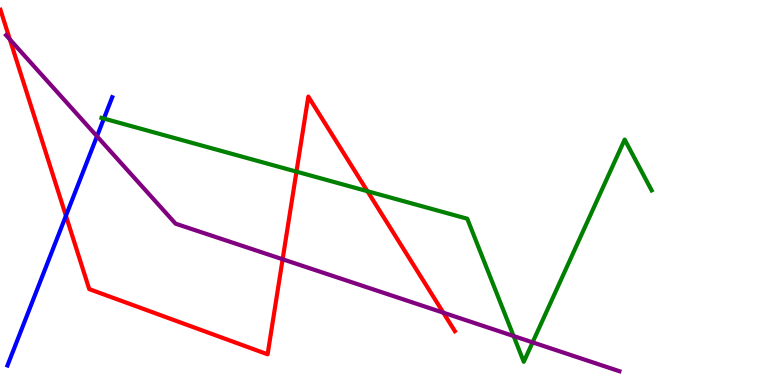[{'lines': ['blue', 'red'], 'intersections': [{'x': 0.851, 'y': 4.4}]}, {'lines': ['green', 'red'], 'intersections': [{'x': 3.83, 'y': 5.54}, {'x': 4.74, 'y': 5.03}]}, {'lines': ['purple', 'red'], 'intersections': [{'x': 0.127, 'y': 8.98}, {'x': 3.65, 'y': 3.27}, {'x': 5.72, 'y': 1.88}]}, {'lines': ['blue', 'green'], 'intersections': [{'x': 1.34, 'y': 6.92}]}, {'lines': ['blue', 'purple'], 'intersections': [{'x': 1.25, 'y': 6.46}]}, {'lines': ['green', 'purple'], 'intersections': [{'x': 6.63, 'y': 1.27}, {'x': 6.87, 'y': 1.11}]}]